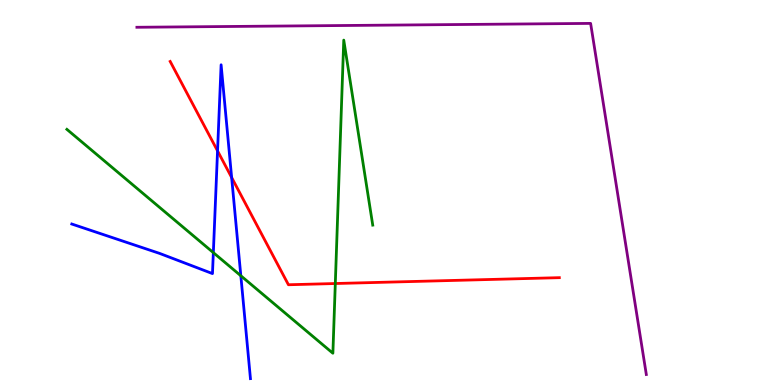[{'lines': ['blue', 'red'], 'intersections': [{'x': 2.81, 'y': 6.08}, {'x': 2.99, 'y': 5.39}]}, {'lines': ['green', 'red'], 'intersections': [{'x': 4.33, 'y': 2.64}]}, {'lines': ['purple', 'red'], 'intersections': []}, {'lines': ['blue', 'green'], 'intersections': [{'x': 2.75, 'y': 3.44}, {'x': 3.11, 'y': 2.84}]}, {'lines': ['blue', 'purple'], 'intersections': []}, {'lines': ['green', 'purple'], 'intersections': []}]